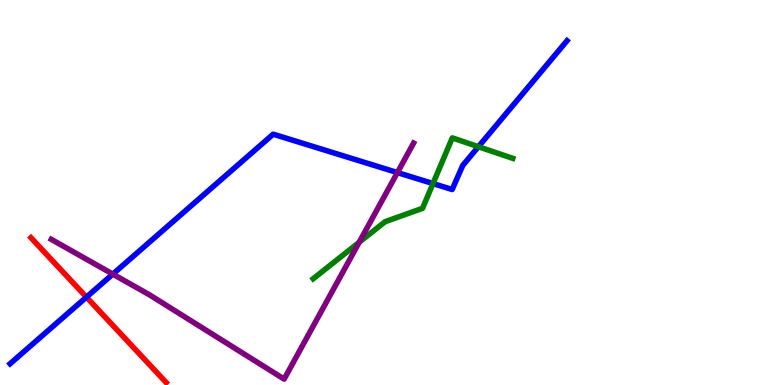[{'lines': ['blue', 'red'], 'intersections': [{'x': 1.12, 'y': 2.28}]}, {'lines': ['green', 'red'], 'intersections': []}, {'lines': ['purple', 'red'], 'intersections': []}, {'lines': ['blue', 'green'], 'intersections': [{'x': 5.59, 'y': 5.23}, {'x': 6.17, 'y': 6.19}]}, {'lines': ['blue', 'purple'], 'intersections': [{'x': 1.46, 'y': 2.88}, {'x': 5.13, 'y': 5.52}]}, {'lines': ['green', 'purple'], 'intersections': [{'x': 4.63, 'y': 3.71}]}]